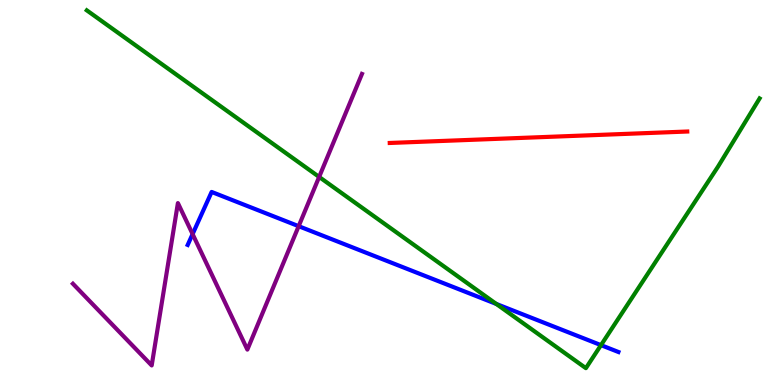[{'lines': ['blue', 'red'], 'intersections': []}, {'lines': ['green', 'red'], 'intersections': []}, {'lines': ['purple', 'red'], 'intersections': []}, {'lines': ['blue', 'green'], 'intersections': [{'x': 6.4, 'y': 2.11}, {'x': 7.75, 'y': 1.04}]}, {'lines': ['blue', 'purple'], 'intersections': [{'x': 2.49, 'y': 3.92}, {'x': 3.85, 'y': 4.12}]}, {'lines': ['green', 'purple'], 'intersections': [{'x': 4.12, 'y': 5.4}]}]